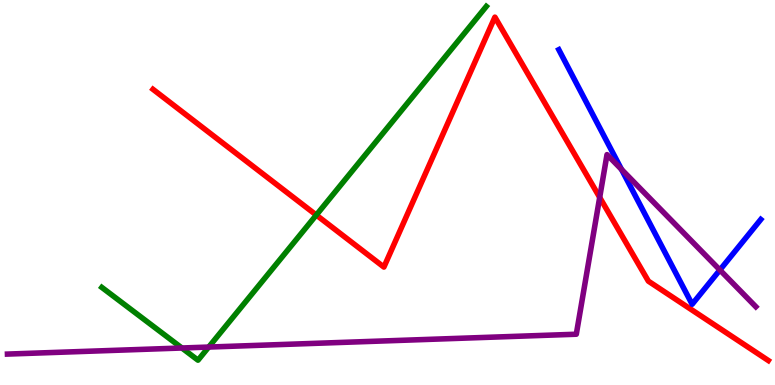[{'lines': ['blue', 'red'], 'intersections': []}, {'lines': ['green', 'red'], 'intersections': [{'x': 4.08, 'y': 4.41}]}, {'lines': ['purple', 'red'], 'intersections': [{'x': 7.74, 'y': 4.87}]}, {'lines': ['blue', 'green'], 'intersections': []}, {'lines': ['blue', 'purple'], 'intersections': [{'x': 8.02, 'y': 5.6}, {'x': 9.29, 'y': 2.99}]}, {'lines': ['green', 'purple'], 'intersections': [{'x': 2.35, 'y': 0.961}, {'x': 2.69, 'y': 0.985}]}]